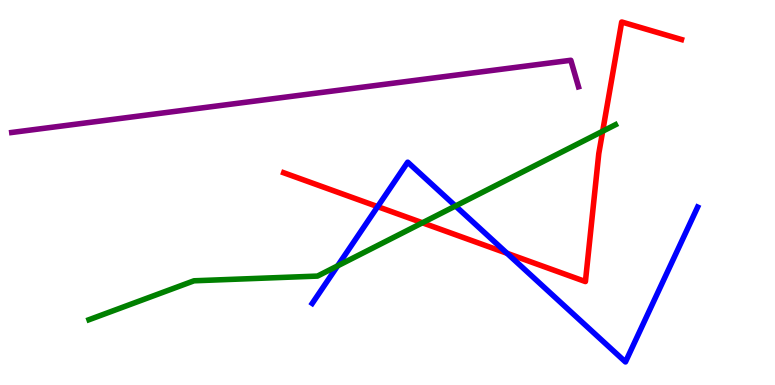[{'lines': ['blue', 'red'], 'intersections': [{'x': 4.87, 'y': 4.63}, {'x': 6.54, 'y': 3.42}]}, {'lines': ['green', 'red'], 'intersections': [{'x': 5.45, 'y': 4.21}, {'x': 7.78, 'y': 6.59}]}, {'lines': ['purple', 'red'], 'intersections': []}, {'lines': ['blue', 'green'], 'intersections': [{'x': 4.36, 'y': 3.09}, {'x': 5.88, 'y': 4.65}]}, {'lines': ['blue', 'purple'], 'intersections': []}, {'lines': ['green', 'purple'], 'intersections': []}]